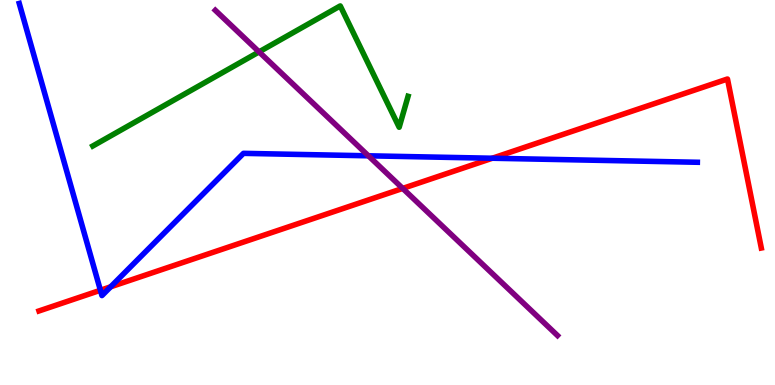[{'lines': ['blue', 'red'], 'intersections': [{'x': 1.3, 'y': 2.46}, {'x': 1.43, 'y': 2.55}, {'x': 6.35, 'y': 5.89}]}, {'lines': ['green', 'red'], 'intersections': []}, {'lines': ['purple', 'red'], 'intersections': [{'x': 5.2, 'y': 5.11}]}, {'lines': ['blue', 'green'], 'intersections': []}, {'lines': ['blue', 'purple'], 'intersections': [{'x': 4.75, 'y': 5.95}]}, {'lines': ['green', 'purple'], 'intersections': [{'x': 3.34, 'y': 8.65}]}]